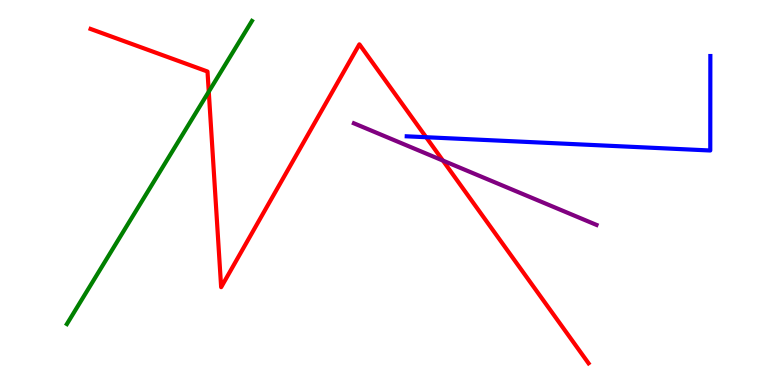[{'lines': ['blue', 'red'], 'intersections': [{'x': 5.5, 'y': 6.44}]}, {'lines': ['green', 'red'], 'intersections': [{'x': 2.69, 'y': 7.62}]}, {'lines': ['purple', 'red'], 'intersections': [{'x': 5.72, 'y': 5.83}]}, {'lines': ['blue', 'green'], 'intersections': []}, {'lines': ['blue', 'purple'], 'intersections': []}, {'lines': ['green', 'purple'], 'intersections': []}]